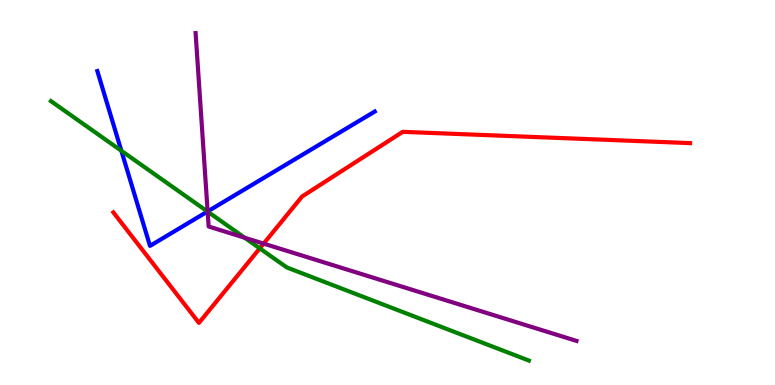[{'lines': ['blue', 'red'], 'intersections': []}, {'lines': ['green', 'red'], 'intersections': [{'x': 3.35, 'y': 3.55}]}, {'lines': ['purple', 'red'], 'intersections': [{'x': 3.4, 'y': 3.67}]}, {'lines': ['blue', 'green'], 'intersections': [{'x': 1.57, 'y': 6.08}, {'x': 2.68, 'y': 4.51}]}, {'lines': ['blue', 'purple'], 'intersections': [{'x': 2.68, 'y': 4.51}]}, {'lines': ['green', 'purple'], 'intersections': [{'x': 2.68, 'y': 4.5}, {'x': 3.16, 'y': 3.83}]}]